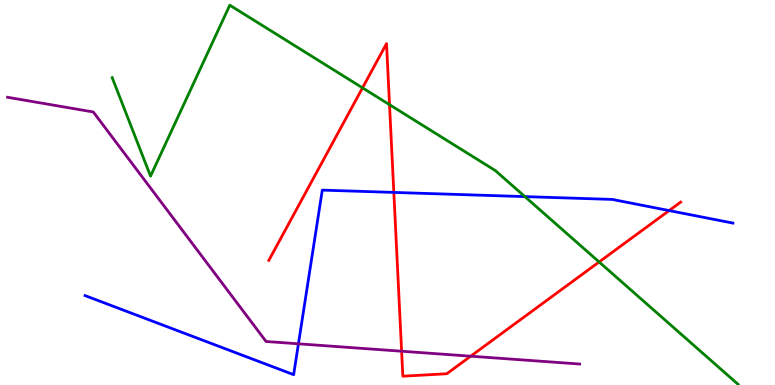[{'lines': ['blue', 'red'], 'intersections': [{'x': 5.08, 'y': 5.0}, {'x': 8.63, 'y': 4.53}]}, {'lines': ['green', 'red'], 'intersections': [{'x': 4.68, 'y': 7.72}, {'x': 5.03, 'y': 7.28}, {'x': 7.73, 'y': 3.2}]}, {'lines': ['purple', 'red'], 'intersections': [{'x': 5.18, 'y': 0.877}, {'x': 6.07, 'y': 0.748}]}, {'lines': ['blue', 'green'], 'intersections': [{'x': 6.77, 'y': 4.89}]}, {'lines': ['blue', 'purple'], 'intersections': [{'x': 3.85, 'y': 1.07}]}, {'lines': ['green', 'purple'], 'intersections': []}]